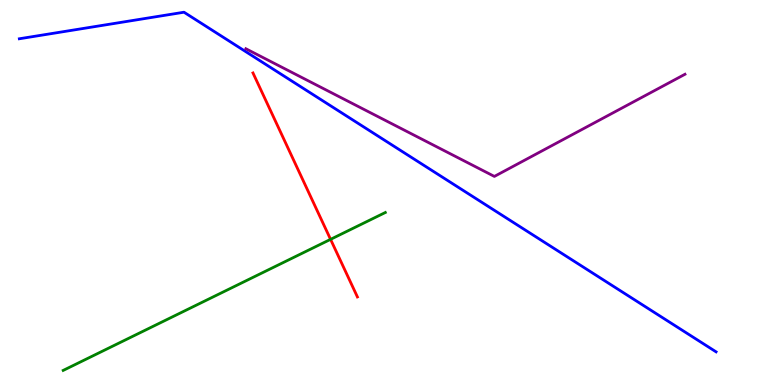[{'lines': ['blue', 'red'], 'intersections': []}, {'lines': ['green', 'red'], 'intersections': [{'x': 4.27, 'y': 3.78}]}, {'lines': ['purple', 'red'], 'intersections': []}, {'lines': ['blue', 'green'], 'intersections': []}, {'lines': ['blue', 'purple'], 'intersections': []}, {'lines': ['green', 'purple'], 'intersections': []}]